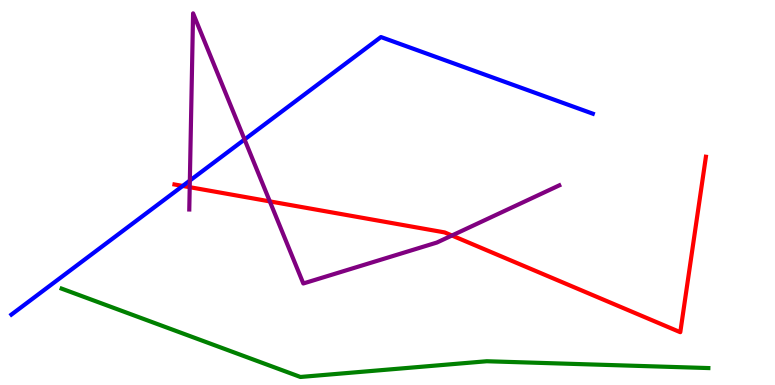[{'lines': ['blue', 'red'], 'intersections': [{'x': 2.36, 'y': 5.17}]}, {'lines': ['green', 'red'], 'intersections': []}, {'lines': ['purple', 'red'], 'intersections': [{'x': 2.45, 'y': 5.14}, {'x': 3.48, 'y': 4.77}, {'x': 5.83, 'y': 3.88}]}, {'lines': ['blue', 'green'], 'intersections': []}, {'lines': ['blue', 'purple'], 'intersections': [{'x': 2.45, 'y': 5.31}, {'x': 3.16, 'y': 6.38}]}, {'lines': ['green', 'purple'], 'intersections': []}]